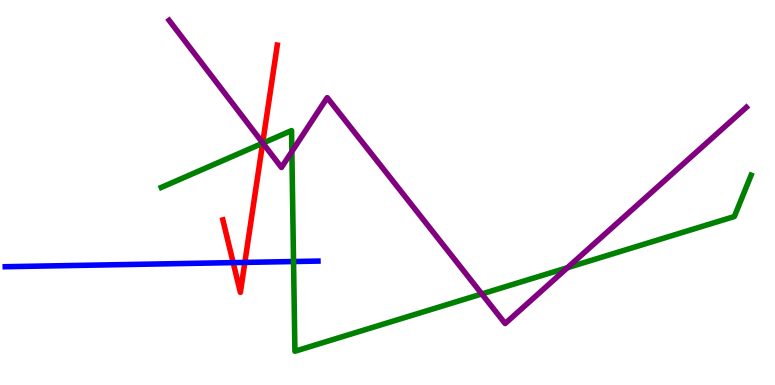[{'lines': ['blue', 'red'], 'intersections': [{'x': 3.01, 'y': 3.18}, {'x': 3.16, 'y': 3.18}]}, {'lines': ['green', 'red'], 'intersections': [{'x': 3.39, 'y': 6.28}]}, {'lines': ['purple', 'red'], 'intersections': [{'x': 3.39, 'y': 6.29}]}, {'lines': ['blue', 'green'], 'intersections': [{'x': 3.79, 'y': 3.21}]}, {'lines': ['blue', 'purple'], 'intersections': []}, {'lines': ['green', 'purple'], 'intersections': [{'x': 3.39, 'y': 6.28}, {'x': 3.77, 'y': 6.06}, {'x': 6.22, 'y': 2.37}, {'x': 7.32, 'y': 3.05}]}]